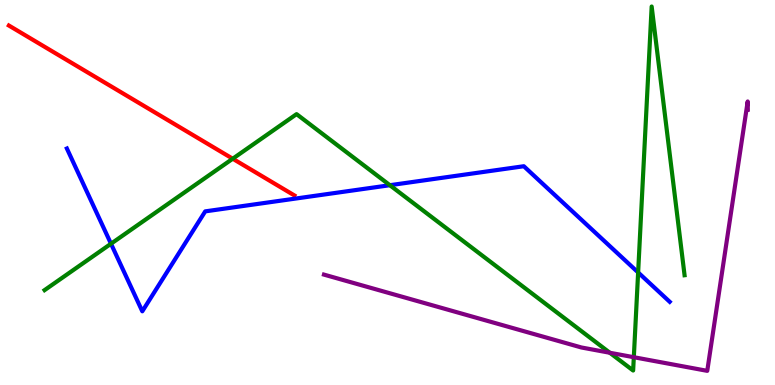[{'lines': ['blue', 'red'], 'intersections': []}, {'lines': ['green', 'red'], 'intersections': [{'x': 3.0, 'y': 5.88}]}, {'lines': ['purple', 'red'], 'intersections': []}, {'lines': ['blue', 'green'], 'intersections': [{'x': 1.43, 'y': 3.67}, {'x': 5.03, 'y': 5.19}, {'x': 8.23, 'y': 2.92}]}, {'lines': ['blue', 'purple'], 'intersections': []}, {'lines': ['green', 'purple'], 'intersections': [{'x': 7.87, 'y': 0.837}, {'x': 8.18, 'y': 0.722}]}]